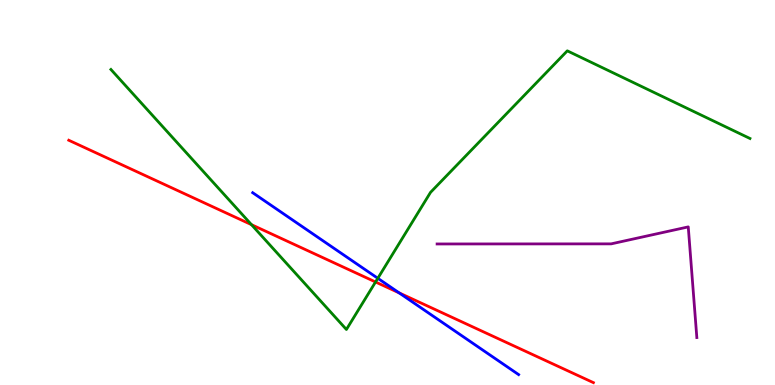[{'lines': ['blue', 'red'], 'intersections': [{'x': 5.15, 'y': 2.39}]}, {'lines': ['green', 'red'], 'intersections': [{'x': 3.24, 'y': 4.16}, {'x': 4.85, 'y': 2.68}]}, {'lines': ['purple', 'red'], 'intersections': []}, {'lines': ['blue', 'green'], 'intersections': [{'x': 4.88, 'y': 2.77}]}, {'lines': ['blue', 'purple'], 'intersections': []}, {'lines': ['green', 'purple'], 'intersections': []}]